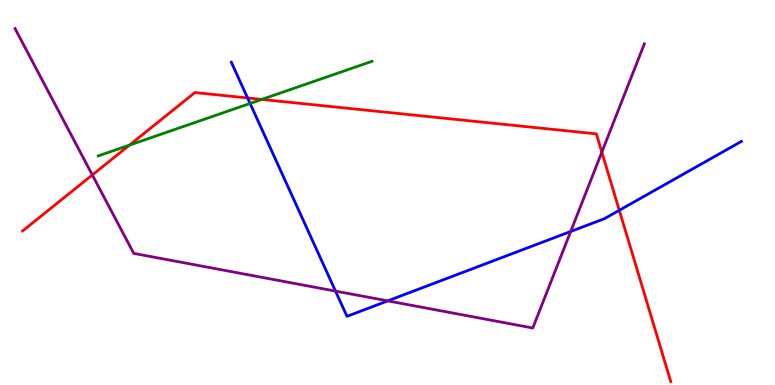[{'lines': ['blue', 'red'], 'intersections': [{'x': 3.19, 'y': 7.46}, {'x': 7.99, 'y': 4.54}]}, {'lines': ['green', 'red'], 'intersections': [{'x': 1.67, 'y': 6.23}, {'x': 3.38, 'y': 7.42}]}, {'lines': ['purple', 'red'], 'intersections': [{'x': 1.19, 'y': 5.46}, {'x': 7.77, 'y': 6.05}]}, {'lines': ['blue', 'green'], 'intersections': [{'x': 3.23, 'y': 7.31}]}, {'lines': ['blue', 'purple'], 'intersections': [{'x': 4.33, 'y': 2.44}, {'x': 5.0, 'y': 2.19}, {'x': 7.36, 'y': 3.99}]}, {'lines': ['green', 'purple'], 'intersections': []}]